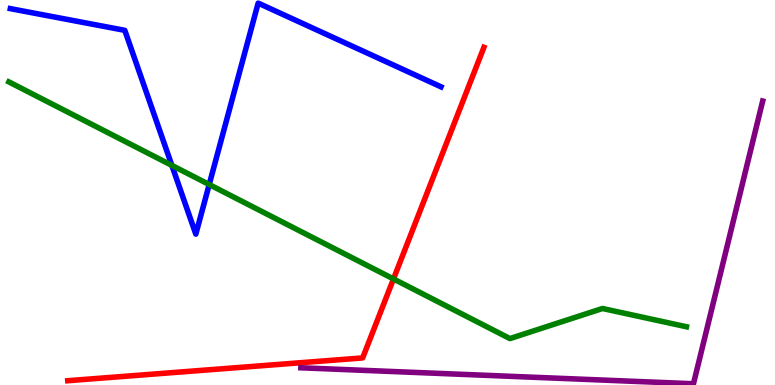[{'lines': ['blue', 'red'], 'intersections': []}, {'lines': ['green', 'red'], 'intersections': [{'x': 5.08, 'y': 2.75}]}, {'lines': ['purple', 'red'], 'intersections': []}, {'lines': ['blue', 'green'], 'intersections': [{'x': 2.22, 'y': 5.7}, {'x': 2.7, 'y': 5.21}]}, {'lines': ['blue', 'purple'], 'intersections': []}, {'lines': ['green', 'purple'], 'intersections': []}]